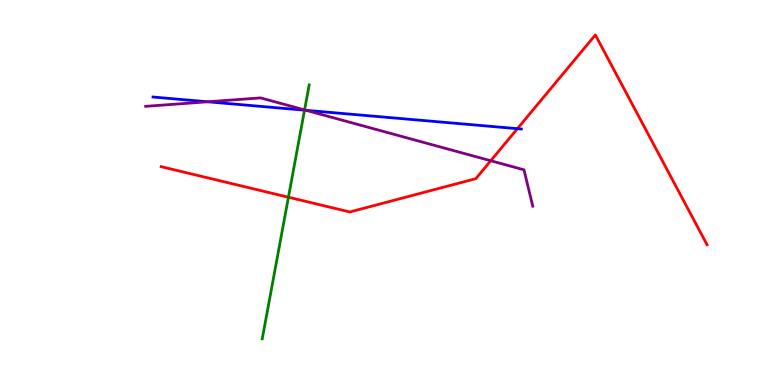[{'lines': ['blue', 'red'], 'intersections': [{'x': 6.68, 'y': 6.66}]}, {'lines': ['green', 'red'], 'intersections': [{'x': 3.72, 'y': 4.88}]}, {'lines': ['purple', 'red'], 'intersections': [{'x': 6.33, 'y': 5.83}]}, {'lines': ['blue', 'green'], 'intersections': [{'x': 3.93, 'y': 7.14}]}, {'lines': ['blue', 'purple'], 'intersections': [{'x': 2.68, 'y': 7.36}, {'x': 3.95, 'y': 7.13}]}, {'lines': ['green', 'purple'], 'intersections': [{'x': 3.93, 'y': 7.15}]}]